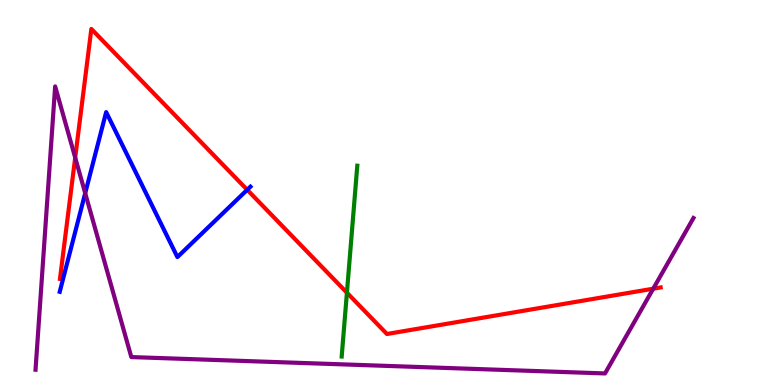[{'lines': ['blue', 'red'], 'intersections': [{'x': 3.19, 'y': 5.07}]}, {'lines': ['green', 'red'], 'intersections': [{'x': 4.48, 'y': 2.4}]}, {'lines': ['purple', 'red'], 'intersections': [{'x': 0.97, 'y': 5.91}, {'x': 8.43, 'y': 2.5}]}, {'lines': ['blue', 'green'], 'intersections': []}, {'lines': ['blue', 'purple'], 'intersections': [{'x': 1.1, 'y': 4.98}]}, {'lines': ['green', 'purple'], 'intersections': []}]